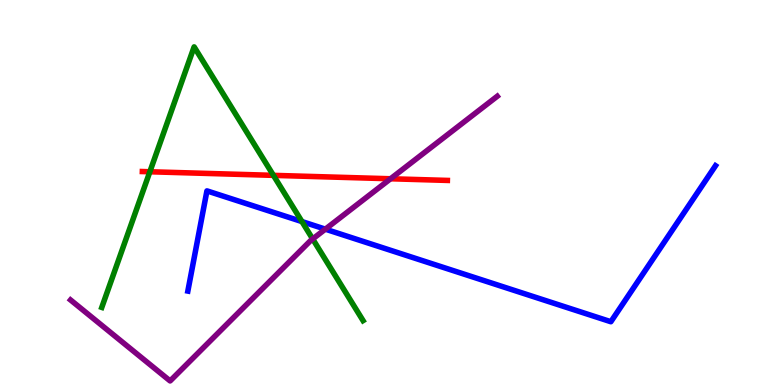[{'lines': ['blue', 'red'], 'intersections': []}, {'lines': ['green', 'red'], 'intersections': [{'x': 1.93, 'y': 5.54}, {'x': 3.53, 'y': 5.45}]}, {'lines': ['purple', 'red'], 'intersections': [{'x': 5.04, 'y': 5.36}]}, {'lines': ['blue', 'green'], 'intersections': [{'x': 3.9, 'y': 4.24}]}, {'lines': ['blue', 'purple'], 'intersections': [{'x': 4.2, 'y': 4.05}]}, {'lines': ['green', 'purple'], 'intersections': [{'x': 4.03, 'y': 3.79}]}]